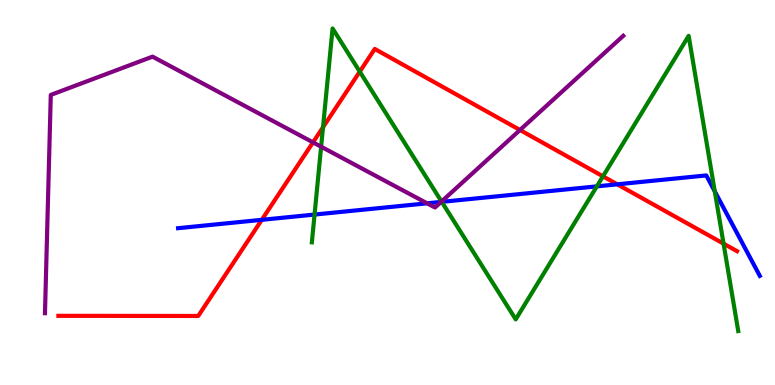[{'lines': ['blue', 'red'], 'intersections': [{'x': 3.38, 'y': 4.29}, {'x': 7.96, 'y': 5.21}]}, {'lines': ['green', 'red'], 'intersections': [{'x': 4.17, 'y': 6.7}, {'x': 4.64, 'y': 8.14}, {'x': 7.78, 'y': 5.42}, {'x': 9.34, 'y': 3.67}]}, {'lines': ['purple', 'red'], 'intersections': [{'x': 4.04, 'y': 6.3}, {'x': 6.71, 'y': 6.62}]}, {'lines': ['blue', 'green'], 'intersections': [{'x': 4.06, 'y': 4.43}, {'x': 5.7, 'y': 4.76}, {'x': 7.7, 'y': 5.16}, {'x': 9.22, 'y': 5.03}]}, {'lines': ['blue', 'purple'], 'intersections': [{'x': 5.51, 'y': 4.72}, {'x': 5.69, 'y': 4.76}]}, {'lines': ['green', 'purple'], 'intersections': [{'x': 4.14, 'y': 6.19}, {'x': 5.7, 'y': 4.77}]}]